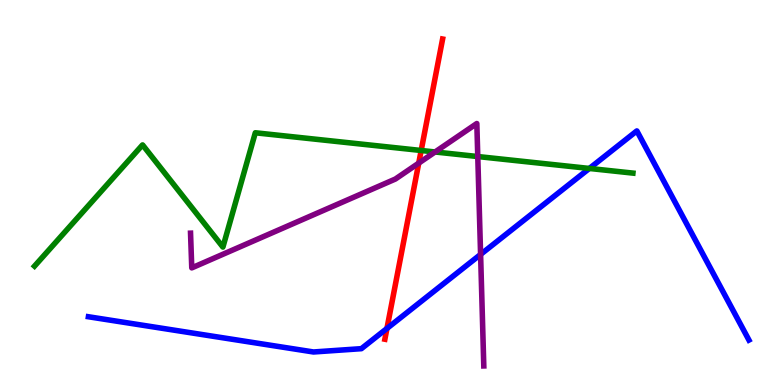[{'lines': ['blue', 'red'], 'intersections': [{'x': 4.99, 'y': 1.47}]}, {'lines': ['green', 'red'], 'intersections': [{'x': 5.43, 'y': 6.09}]}, {'lines': ['purple', 'red'], 'intersections': [{'x': 5.4, 'y': 5.76}]}, {'lines': ['blue', 'green'], 'intersections': [{'x': 7.6, 'y': 5.62}]}, {'lines': ['blue', 'purple'], 'intersections': [{'x': 6.2, 'y': 3.39}]}, {'lines': ['green', 'purple'], 'intersections': [{'x': 5.61, 'y': 6.05}, {'x': 6.16, 'y': 5.93}]}]